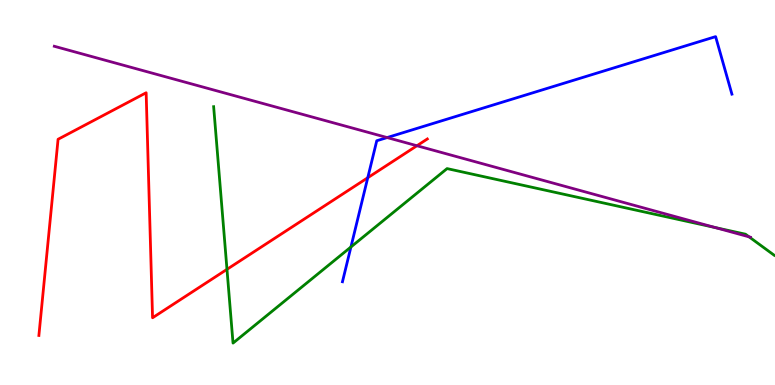[{'lines': ['blue', 'red'], 'intersections': [{'x': 4.75, 'y': 5.38}]}, {'lines': ['green', 'red'], 'intersections': [{'x': 2.93, 'y': 3.0}]}, {'lines': ['purple', 'red'], 'intersections': [{'x': 5.38, 'y': 6.21}]}, {'lines': ['blue', 'green'], 'intersections': [{'x': 4.53, 'y': 3.58}]}, {'lines': ['blue', 'purple'], 'intersections': [{'x': 5.0, 'y': 6.43}]}, {'lines': ['green', 'purple'], 'intersections': [{'x': 9.23, 'y': 4.09}, {'x': 9.67, 'y': 3.85}]}]